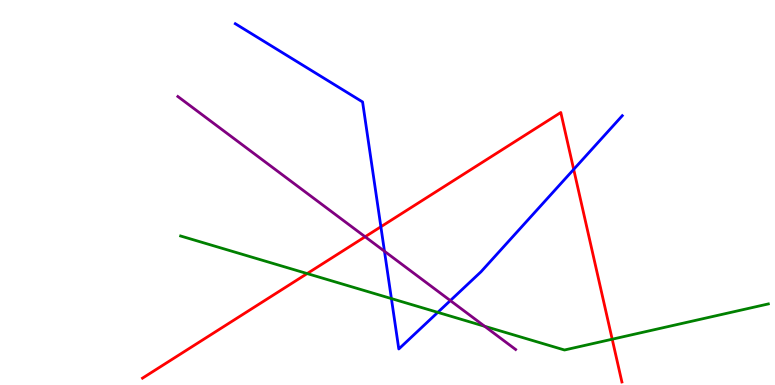[{'lines': ['blue', 'red'], 'intersections': [{'x': 4.91, 'y': 4.11}, {'x': 7.4, 'y': 5.6}]}, {'lines': ['green', 'red'], 'intersections': [{'x': 3.96, 'y': 2.89}, {'x': 7.9, 'y': 1.19}]}, {'lines': ['purple', 'red'], 'intersections': [{'x': 4.71, 'y': 3.85}]}, {'lines': ['blue', 'green'], 'intersections': [{'x': 5.05, 'y': 2.24}, {'x': 5.65, 'y': 1.89}]}, {'lines': ['blue', 'purple'], 'intersections': [{'x': 4.96, 'y': 3.47}, {'x': 5.81, 'y': 2.19}]}, {'lines': ['green', 'purple'], 'intersections': [{'x': 6.25, 'y': 1.53}]}]